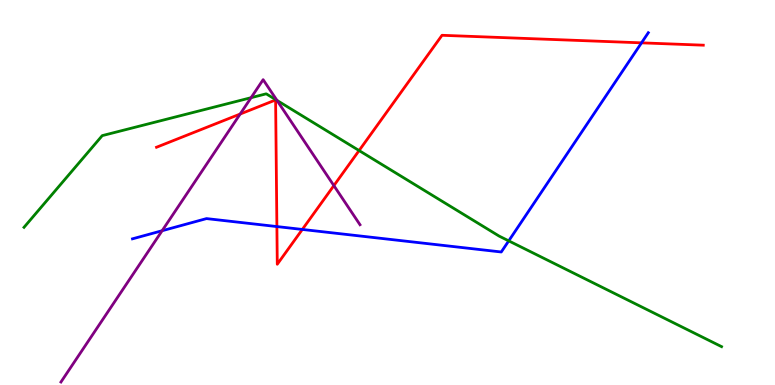[{'lines': ['blue', 'red'], 'intersections': [{'x': 3.57, 'y': 4.12}, {'x': 3.9, 'y': 4.04}, {'x': 8.28, 'y': 8.89}]}, {'lines': ['green', 'red'], 'intersections': [{'x': 4.63, 'y': 6.09}]}, {'lines': ['purple', 'red'], 'intersections': [{'x': 3.1, 'y': 7.04}, {'x': 4.31, 'y': 5.18}]}, {'lines': ['blue', 'green'], 'intersections': [{'x': 6.56, 'y': 3.74}]}, {'lines': ['blue', 'purple'], 'intersections': [{'x': 2.09, 'y': 4.01}]}, {'lines': ['green', 'purple'], 'intersections': [{'x': 3.24, 'y': 7.46}, {'x': 3.57, 'y': 7.39}]}]